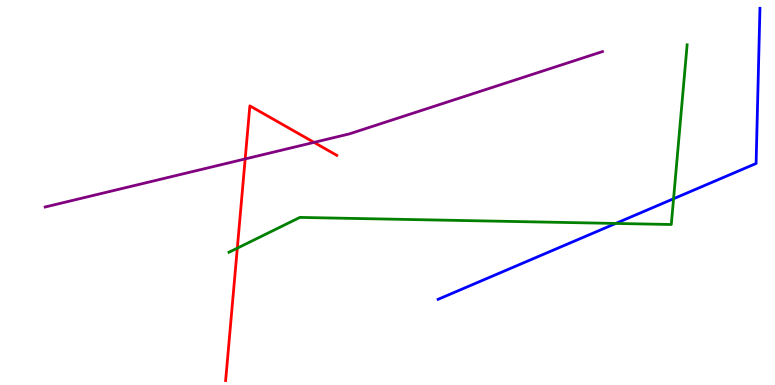[{'lines': ['blue', 'red'], 'intersections': []}, {'lines': ['green', 'red'], 'intersections': [{'x': 3.06, 'y': 3.55}]}, {'lines': ['purple', 'red'], 'intersections': [{'x': 3.16, 'y': 5.87}, {'x': 4.05, 'y': 6.3}]}, {'lines': ['blue', 'green'], 'intersections': [{'x': 7.94, 'y': 4.2}, {'x': 8.69, 'y': 4.84}]}, {'lines': ['blue', 'purple'], 'intersections': []}, {'lines': ['green', 'purple'], 'intersections': []}]